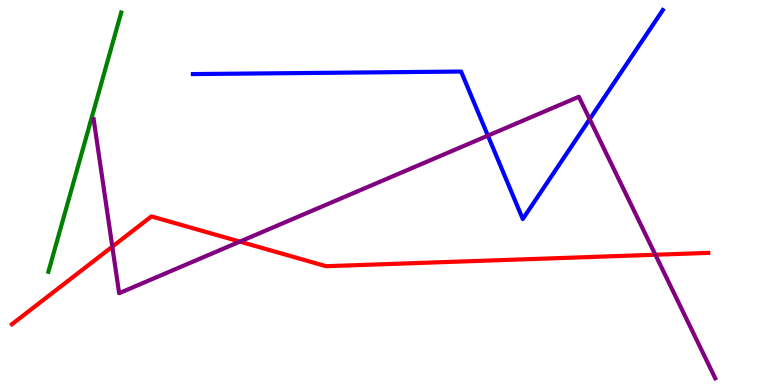[{'lines': ['blue', 'red'], 'intersections': []}, {'lines': ['green', 'red'], 'intersections': []}, {'lines': ['purple', 'red'], 'intersections': [{'x': 1.45, 'y': 3.59}, {'x': 3.09, 'y': 3.72}, {'x': 8.46, 'y': 3.38}]}, {'lines': ['blue', 'green'], 'intersections': []}, {'lines': ['blue', 'purple'], 'intersections': [{'x': 6.3, 'y': 6.48}, {'x': 7.61, 'y': 6.9}]}, {'lines': ['green', 'purple'], 'intersections': []}]